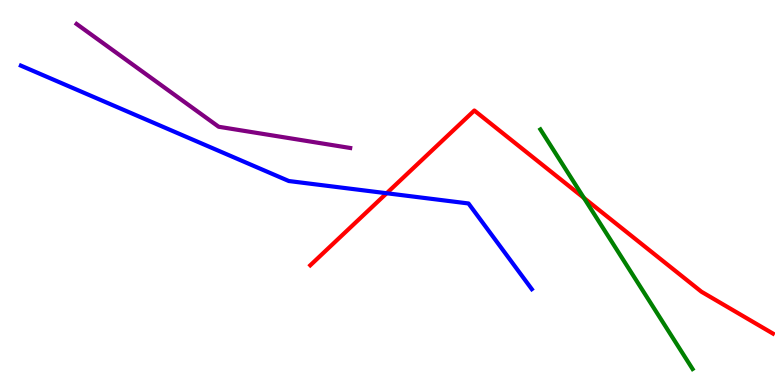[{'lines': ['blue', 'red'], 'intersections': [{'x': 4.99, 'y': 4.98}]}, {'lines': ['green', 'red'], 'intersections': [{'x': 7.53, 'y': 4.86}]}, {'lines': ['purple', 'red'], 'intersections': []}, {'lines': ['blue', 'green'], 'intersections': []}, {'lines': ['blue', 'purple'], 'intersections': []}, {'lines': ['green', 'purple'], 'intersections': []}]